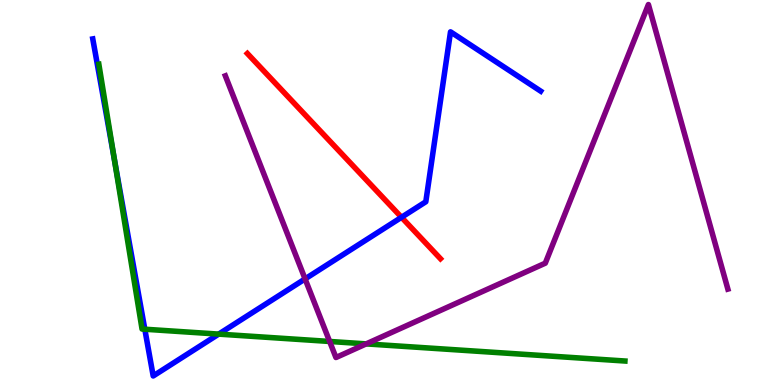[{'lines': ['blue', 'red'], 'intersections': [{'x': 5.18, 'y': 4.36}]}, {'lines': ['green', 'red'], 'intersections': []}, {'lines': ['purple', 'red'], 'intersections': []}, {'lines': ['blue', 'green'], 'intersections': [{'x': 1.48, 'y': 5.86}, {'x': 1.87, 'y': 1.45}, {'x': 2.82, 'y': 1.32}]}, {'lines': ['blue', 'purple'], 'intersections': [{'x': 3.94, 'y': 2.76}]}, {'lines': ['green', 'purple'], 'intersections': [{'x': 4.25, 'y': 1.13}, {'x': 4.73, 'y': 1.07}]}]